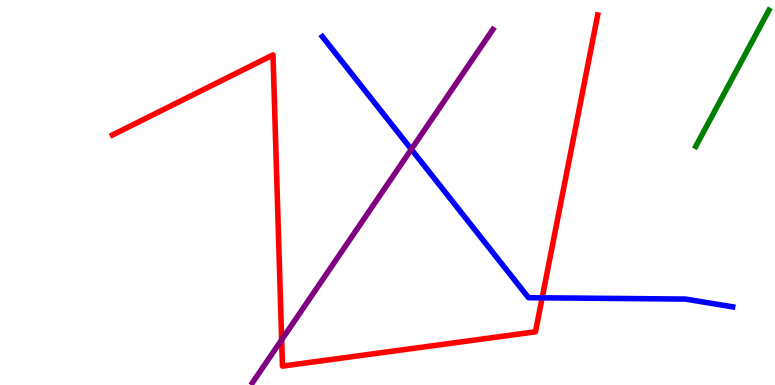[{'lines': ['blue', 'red'], 'intersections': [{'x': 7.0, 'y': 2.26}]}, {'lines': ['green', 'red'], 'intersections': []}, {'lines': ['purple', 'red'], 'intersections': [{'x': 3.63, 'y': 1.17}]}, {'lines': ['blue', 'green'], 'intersections': []}, {'lines': ['blue', 'purple'], 'intersections': [{'x': 5.31, 'y': 6.12}]}, {'lines': ['green', 'purple'], 'intersections': []}]